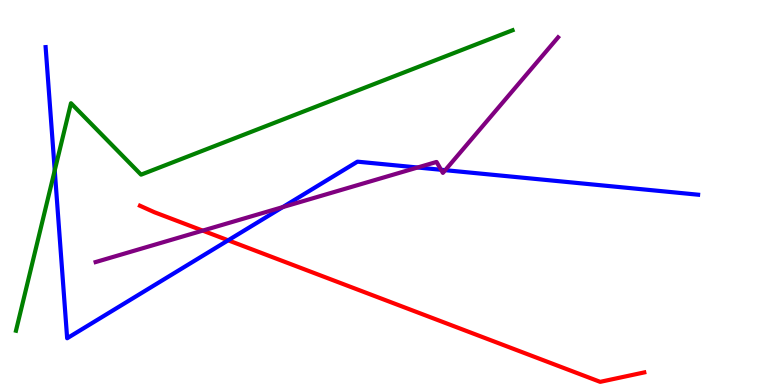[{'lines': ['blue', 'red'], 'intersections': [{'x': 2.94, 'y': 3.76}]}, {'lines': ['green', 'red'], 'intersections': []}, {'lines': ['purple', 'red'], 'intersections': [{'x': 2.62, 'y': 4.01}]}, {'lines': ['blue', 'green'], 'intersections': [{'x': 0.706, 'y': 5.57}]}, {'lines': ['blue', 'purple'], 'intersections': [{'x': 3.65, 'y': 4.62}, {'x': 5.39, 'y': 5.65}, {'x': 5.69, 'y': 5.59}, {'x': 5.74, 'y': 5.58}]}, {'lines': ['green', 'purple'], 'intersections': []}]